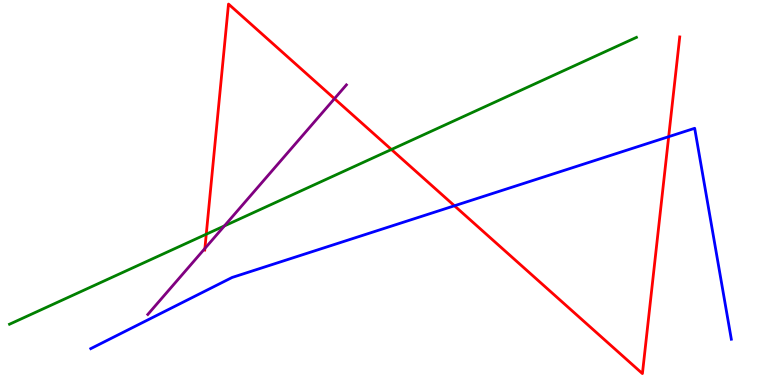[{'lines': ['blue', 'red'], 'intersections': [{'x': 5.86, 'y': 4.66}, {'x': 8.63, 'y': 6.45}]}, {'lines': ['green', 'red'], 'intersections': [{'x': 2.66, 'y': 3.92}, {'x': 5.05, 'y': 6.12}]}, {'lines': ['purple', 'red'], 'intersections': [{'x': 2.64, 'y': 3.55}, {'x': 4.32, 'y': 7.44}]}, {'lines': ['blue', 'green'], 'intersections': []}, {'lines': ['blue', 'purple'], 'intersections': []}, {'lines': ['green', 'purple'], 'intersections': [{'x': 2.9, 'y': 4.13}]}]